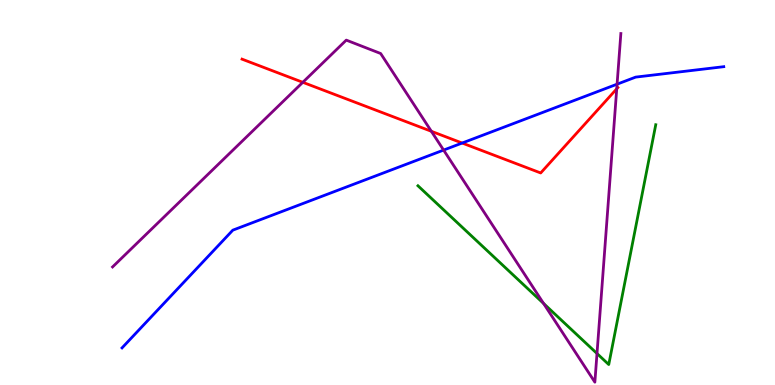[{'lines': ['blue', 'red'], 'intersections': [{'x': 5.96, 'y': 6.28}]}, {'lines': ['green', 'red'], 'intersections': []}, {'lines': ['purple', 'red'], 'intersections': [{'x': 3.91, 'y': 7.86}, {'x': 5.57, 'y': 6.59}, {'x': 7.96, 'y': 7.69}]}, {'lines': ['blue', 'green'], 'intersections': []}, {'lines': ['blue', 'purple'], 'intersections': [{'x': 5.72, 'y': 6.1}, {'x': 7.96, 'y': 7.81}]}, {'lines': ['green', 'purple'], 'intersections': [{'x': 7.01, 'y': 2.12}, {'x': 7.7, 'y': 0.818}]}]